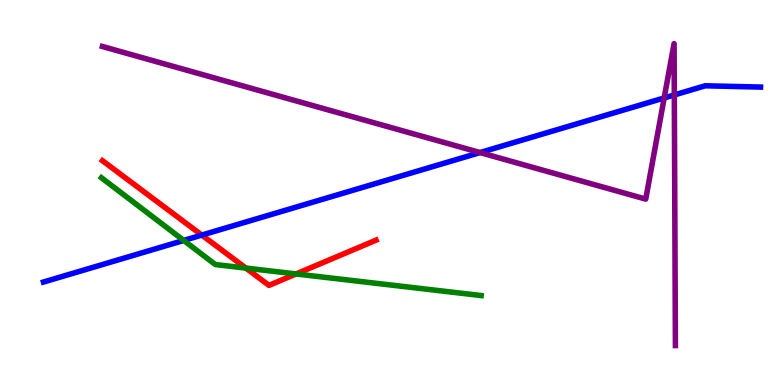[{'lines': ['blue', 'red'], 'intersections': [{'x': 2.6, 'y': 3.89}]}, {'lines': ['green', 'red'], 'intersections': [{'x': 3.17, 'y': 3.04}, {'x': 3.82, 'y': 2.88}]}, {'lines': ['purple', 'red'], 'intersections': []}, {'lines': ['blue', 'green'], 'intersections': [{'x': 2.37, 'y': 3.75}]}, {'lines': ['blue', 'purple'], 'intersections': [{'x': 6.19, 'y': 6.04}, {'x': 8.57, 'y': 7.46}, {'x': 8.7, 'y': 7.53}]}, {'lines': ['green', 'purple'], 'intersections': []}]